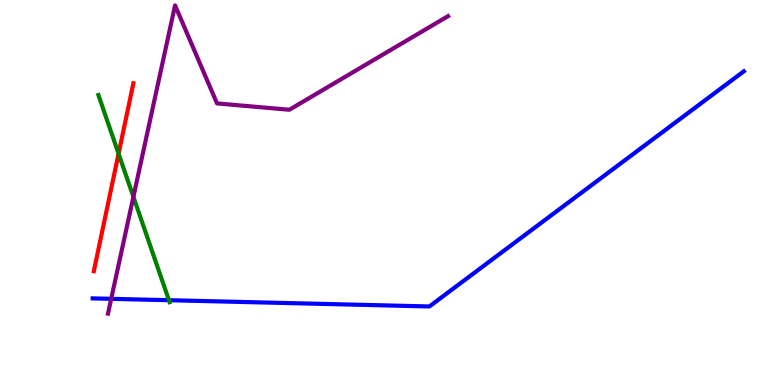[{'lines': ['blue', 'red'], 'intersections': []}, {'lines': ['green', 'red'], 'intersections': [{'x': 1.53, 'y': 6.01}]}, {'lines': ['purple', 'red'], 'intersections': []}, {'lines': ['blue', 'green'], 'intersections': [{'x': 2.18, 'y': 2.2}]}, {'lines': ['blue', 'purple'], 'intersections': [{'x': 1.43, 'y': 2.24}]}, {'lines': ['green', 'purple'], 'intersections': [{'x': 1.72, 'y': 4.89}]}]